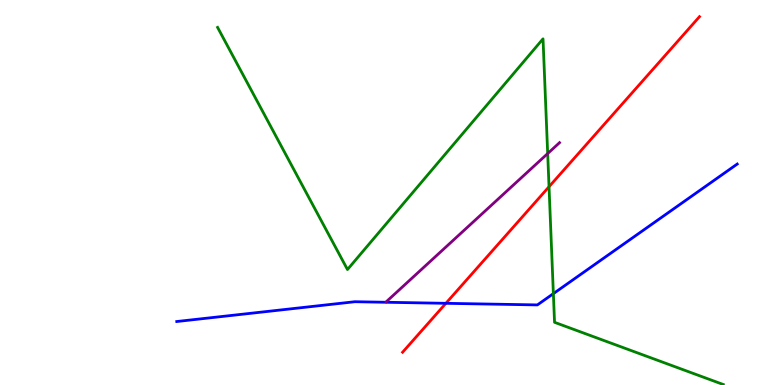[{'lines': ['blue', 'red'], 'intersections': [{'x': 5.75, 'y': 2.12}]}, {'lines': ['green', 'red'], 'intersections': [{'x': 7.08, 'y': 5.15}]}, {'lines': ['purple', 'red'], 'intersections': []}, {'lines': ['blue', 'green'], 'intersections': [{'x': 7.14, 'y': 2.37}]}, {'lines': ['blue', 'purple'], 'intersections': []}, {'lines': ['green', 'purple'], 'intersections': [{'x': 7.07, 'y': 6.01}]}]